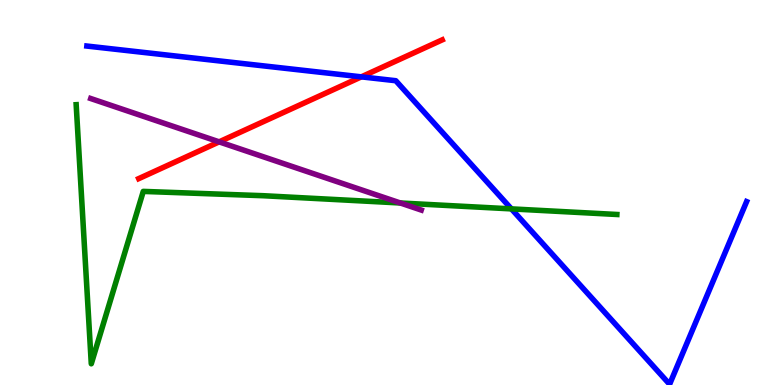[{'lines': ['blue', 'red'], 'intersections': [{'x': 4.66, 'y': 8.0}]}, {'lines': ['green', 'red'], 'intersections': []}, {'lines': ['purple', 'red'], 'intersections': [{'x': 2.83, 'y': 6.32}]}, {'lines': ['blue', 'green'], 'intersections': [{'x': 6.6, 'y': 4.57}]}, {'lines': ['blue', 'purple'], 'intersections': []}, {'lines': ['green', 'purple'], 'intersections': [{'x': 5.17, 'y': 4.73}]}]